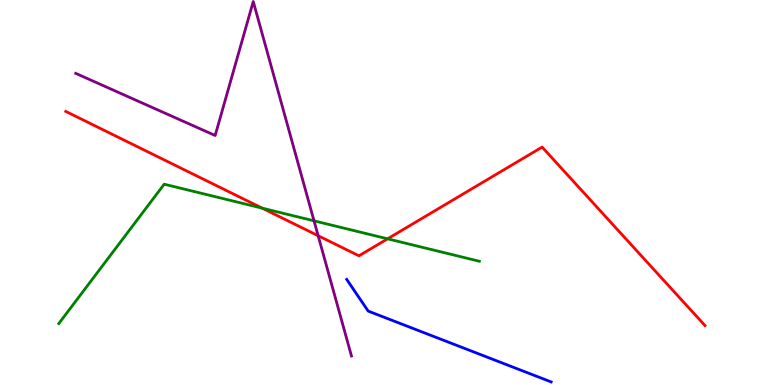[{'lines': ['blue', 'red'], 'intersections': []}, {'lines': ['green', 'red'], 'intersections': [{'x': 3.38, 'y': 4.59}, {'x': 5.0, 'y': 3.8}]}, {'lines': ['purple', 'red'], 'intersections': [{'x': 4.11, 'y': 3.88}]}, {'lines': ['blue', 'green'], 'intersections': []}, {'lines': ['blue', 'purple'], 'intersections': []}, {'lines': ['green', 'purple'], 'intersections': [{'x': 4.05, 'y': 4.26}]}]